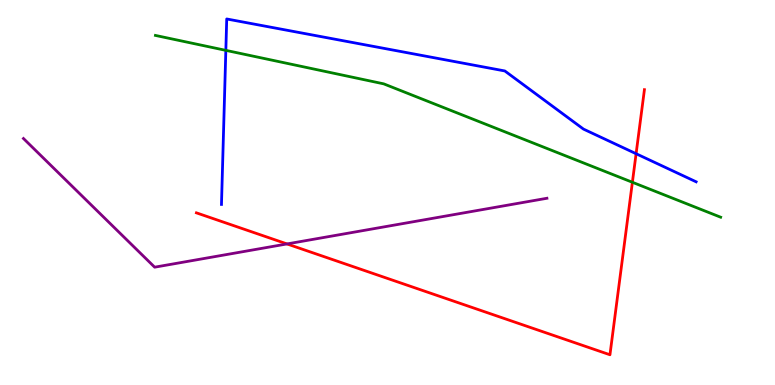[{'lines': ['blue', 'red'], 'intersections': [{'x': 8.21, 'y': 6.01}]}, {'lines': ['green', 'red'], 'intersections': [{'x': 8.16, 'y': 5.27}]}, {'lines': ['purple', 'red'], 'intersections': [{'x': 3.7, 'y': 3.66}]}, {'lines': ['blue', 'green'], 'intersections': [{'x': 2.91, 'y': 8.69}]}, {'lines': ['blue', 'purple'], 'intersections': []}, {'lines': ['green', 'purple'], 'intersections': []}]